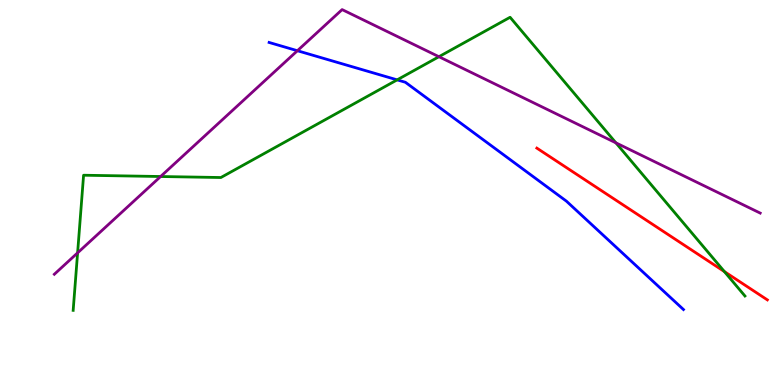[{'lines': ['blue', 'red'], 'intersections': []}, {'lines': ['green', 'red'], 'intersections': [{'x': 9.35, 'y': 2.95}]}, {'lines': ['purple', 'red'], 'intersections': []}, {'lines': ['blue', 'green'], 'intersections': [{'x': 5.12, 'y': 7.93}]}, {'lines': ['blue', 'purple'], 'intersections': [{'x': 3.84, 'y': 8.68}]}, {'lines': ['green', 'purple'], 'intersections': [{'x': 1.0, 'y': 3.43}, {'x': 2.07, 'y': 5.42}, {'x': 5.66, 'y': 8.53}, {'x': 7.95, 'y': 6.29}]}]